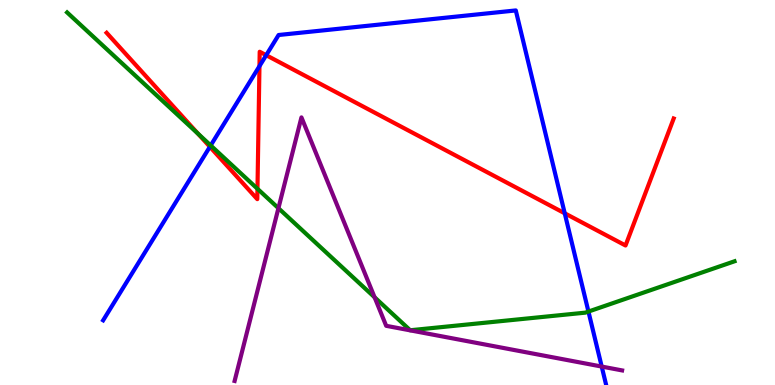[{'lines': ['blue', 'red'], 'intersections': [{'x': 2.71, 'y': 6.19}, {'x': 3.35, 'y': 8.28}, {'x': 3.43, 'y': 8.57}, {'x': 7.29, 'y': 4.46}]}, {'lines': ['green', 'red'], 'intersections': [{'x': 2.55, 'y': 6.53}, {'x': 3.32, 'y': 5.1}]}, {'lines': ['purple', 'red'], 'intersections': []}, {'lines': ['blue', 'green'], 'intersections': [{'x': 2.72, 'y': 6.22}, {'x': 7.59, 'y': 1.91}]}, {'lines': ['blue', 'purple'], 'intersections': [{'x': 7.76, 'y': 0.479}]}, {'lines': ['green', 'purple'], 'intersections': [{'x': 3.59, 'y': 4.59}, {'x': 4.83, 'y': 2.28}]}]